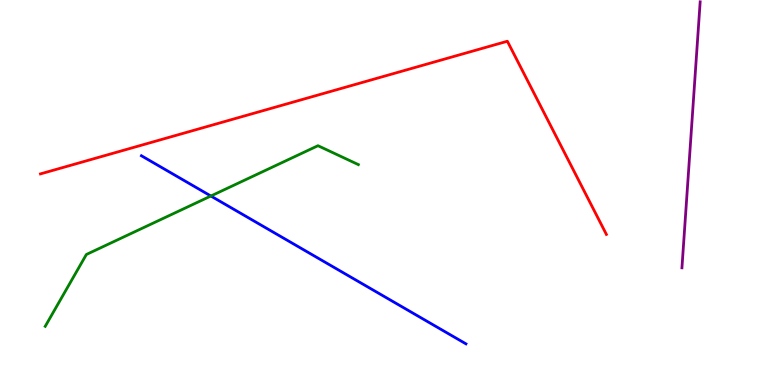[{'lines': ['blue', 'red'], 'intersections': []}, {'lines': ['green', 'red'], 'intersections': []}, {'lines': ['purple', 'red'], 'intersections': []}, {'lines': ['blue', 'green'], 'intersections': [{'x': 2.72, 'y': 4.91}]}, {'lines': ['blue', 'purple'], 'intersections': []}, {'lines': ['green', 'purple'], 'intersections': []}]